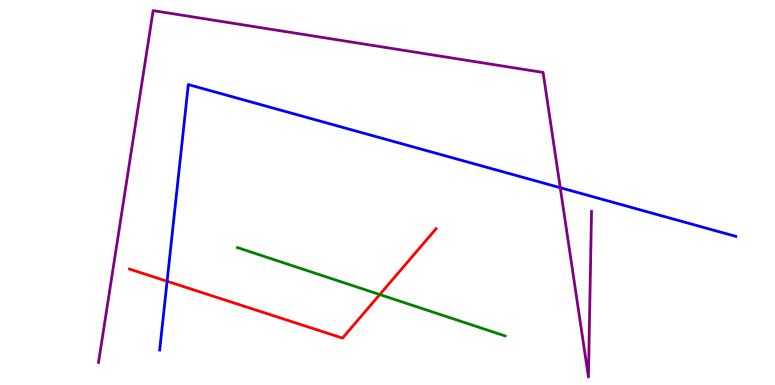[{'lines': ['blue', 'red'], 'intersections': [{'x': 2.16, 'y': 2.69}]}, {'lines': ['green', 'red'], 'intersections': [{'x': 4.9, 'y': 2.35}]}, {'lines': ['purple', 'red'], 'intersections': []}, {'lines': ['blue', 'green'], 'intersections': []}, {'lines': ['blue', 'purple'], 'intersections': [{'x': 7.23, 'y': 5.13}]}, {'lines': ['green', 'purple'], 'intersections': []}]